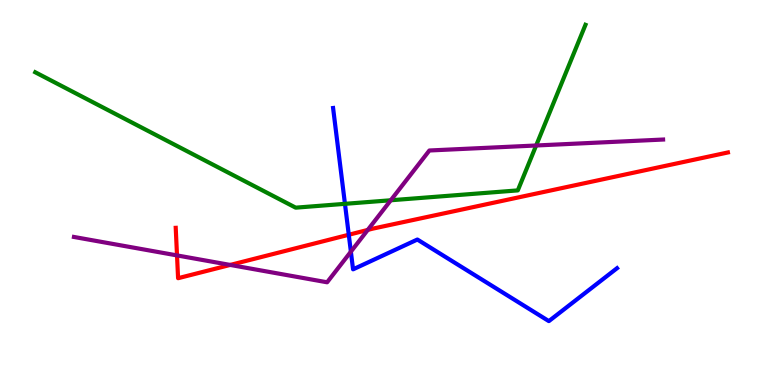[{'lines': ['blue', 'red'], 'intersections': [{'x': 4.5, 'y': 3.9}]}, {'lines': ['green', 'red'], 'intersections': []}, {'lines': ['purple', 'red'], 'intersections': [{'x': 2.28, 'y': 3.37}, {'x': 2.97, 'y': 3.12}, {'x': 4.75, 'y': 4.03}]}, {'lines': ['blue', 'green'], 'intersections': [{'x': 4.45, 'y': 4.71}]}, {'lines': ['blue', 'purple'], 'intersections': [{'x': 4.53, 'y': 3.46}]}, {'lines': ['green', 'purple'], 'intersections': [{'x': 5.04, 'y': 4.8}, {'x': 6.92, 'y': 6.22}]}]